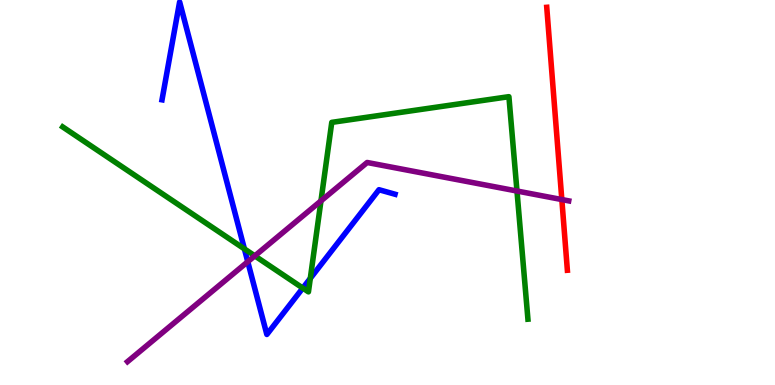[{'lines': ['blue', 'red'], 'intersections': []}, {'lines': ['green', 'red'], 'intersections': []}, {'lines': ['purple', 'red'], 'intersections': [{'x': 7.25, 'y': 4.82}]}, {'lines': ['blue', 'green'], 'intersections': [{'x': 3.15, 'y': 3.54}, {'x': 3.91, 'y': 2.52}, {'x': 4.0, 'y': 2.77}]}, {'lines': ['blue', 'purple'], 'intersections': [{'x': 3.2, 'y': 3.2}]}, {'lines': ['green', 'purple'], 'intersections': [{'x': 3.29, 'y': 3.35}, {'x': 4.14, 'y': 4.78}, {'x': 6.67, 'y': 5.04}]}]